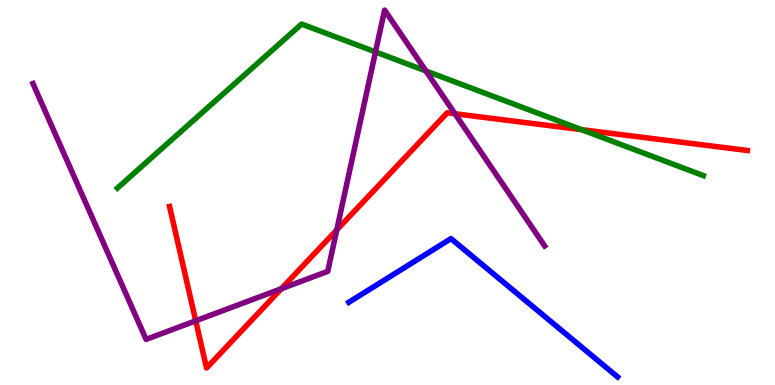[{'lines': ['blue', 'red'], 'intersections': []}, {'lines': ['green', 'red'], 'intersections': [{'x': 7.5, 'y': 6.63}]}, {'lines': ['purple', 'red'], 'intersections': [{'x': 2.53, 'y': 1.67}, {'x': 3.63, 'y': 2.5}, {'x': 4.35, 'y': 4.03}, {'x': 5.87, 'y': 7.05}]}, {'lines': ['blue', 'green'], 'intersections': []}, {'lines': ['blue', 'purple'], 'intersections': []}, {'lines': ['green', 'purple'], 'intersections': [{'x': 4.85, 'y': 8.65}, {'x': 5.5, 'y': 8.16}]}]